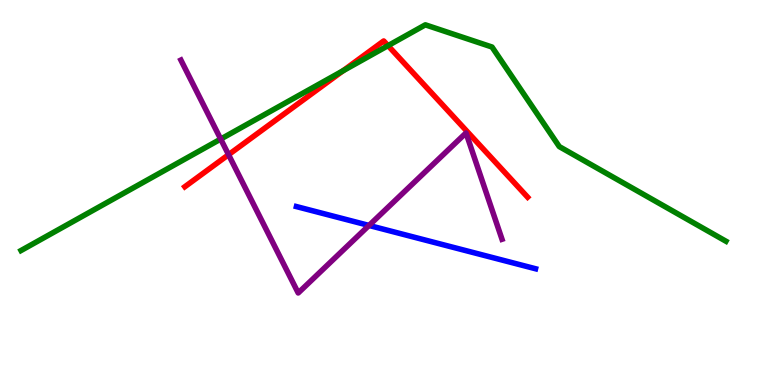[{'lines': ['blue', 'red'], 'intersections': []}, {'lines': ['green', 'red'], 'intersections': [{'x': 4.43, 'y': 8.16}, {'x': 5.01, 'y': 8.81}]}, {'lines': ['purple', 'red'], 'intersections': [{'x': 2.95, 'y': 5.98}]}, {'lines': ['blue', 'green'], 'intersections': []}, {'lines': ['blue', 'purple'], 'intersections': [{'x': 4.76, 'y': 4.14}]}, {'lines': ['green', 'purple'], 'intersections': [{'x': 2.85, 'y': 6.39}]}]